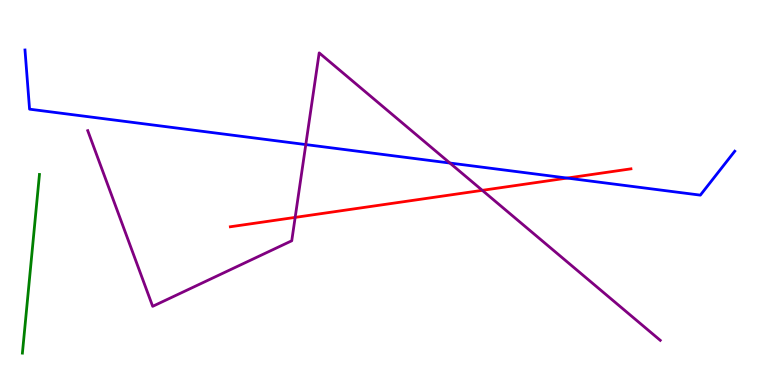[{'lines': ['blue', 'red'], 'intersections': [{'x': 7.32, 'y': 5.37}]}, {'lines': ['green', 'red'], 'intersections': []}, {'lines': ['purple', 'red'], 'intersections': [{'x': 3.81, 'y': 4.35}, {'x': 6.22, 'y': 5.06}]}, {'lines': ['blue', 'green'], 'intersections': []}, {'lines': ['blue', 'purple'], 'intersections': [{'x': 3.95, 'y': 6.24}, {'x': 5.81, 'y': 5.77}]}, {'lines': ['green', 'purple'], 'intersections': []}]